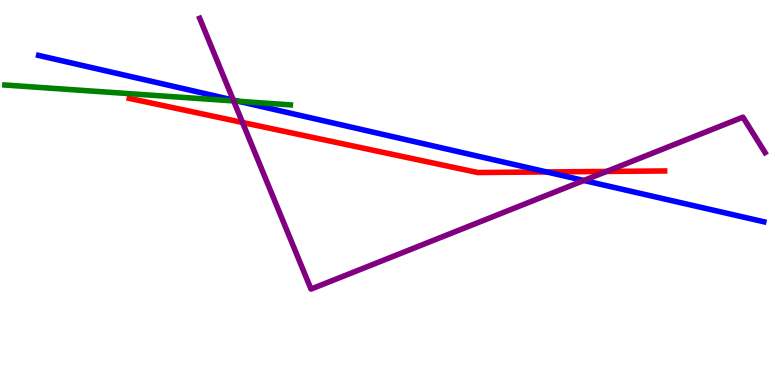[{'lines': ['blue', 'red'], 'intersections': [{'x': 7.05, 'y': 5.53}]}, {'lines': ['green', 'red'], 'intersections': []}, {'lines': ['purple', 'red'], 'intersections': [{'x': 3.13, 'y': 6.82}, {'x': 7.83, 'y': 5.55}]}, {'lines': ['blue', 'green'], 'intersections': [{'x': 3.08, 'y': 7.37}]}, {'lines': ['blue', 'purple'], 'intersections': [{'x': 3.01, 'y': 7.4}, {'x': 7.53, 'y': 5.31}]}, {'lines': ['green', 'purple'], 'intersections': [{'x': 3.01, 'y': 7.38}]}]